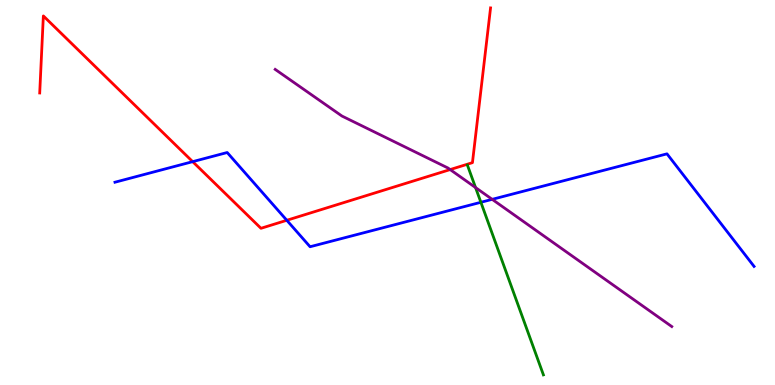[{'lines': ['blue', 'red'], 'intersections': [{'x': 2.49, 'y': 5.8}, {'x': 3.7, 'y': 4.28}]}, {'lines': ['green', 'red'], 'intersections': []}, {'lines': ['purple', 'red'], 'intersections': [{'x': 5.81, 'y': 5.6}]}, {'lines': ['blue', 'green'], 'intersections': [{'x': 6.2, 'y': 4.75}]}, {'lines': ['blue', 'purple'], 'intersections': [{'x': 6.35, 'y': 4.82}]}, {'lines': ['green', 'purple'], 'intersections': [{'x': 6.14, 'y': 5.13}]}]